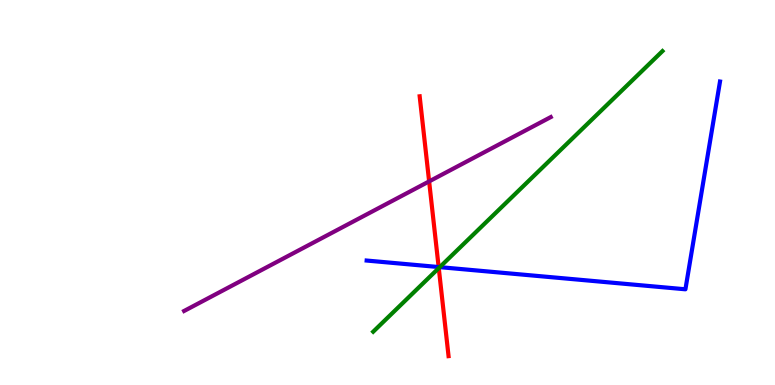[{'lines': ['blue', 'red'], 'intersections': [{'x': 5.66, 'y': 3.06}]}, {'lines': ['green', 'red'], 'intersections': [{'x': 5.66, 'y': 3.04}]}, {'lines': ['purple', 'red'], 'intersections': [{'x': 5.54, 'y': 5.29}]}, {'lines': ['blue', 'green'], 'intersections': [{'x': 5.67, 'y': 3.06}]}, {'lines': ['blue', 'purple'], 'intersections': []}, {'lines': ['green', 'purple'], 'intersections': []}]